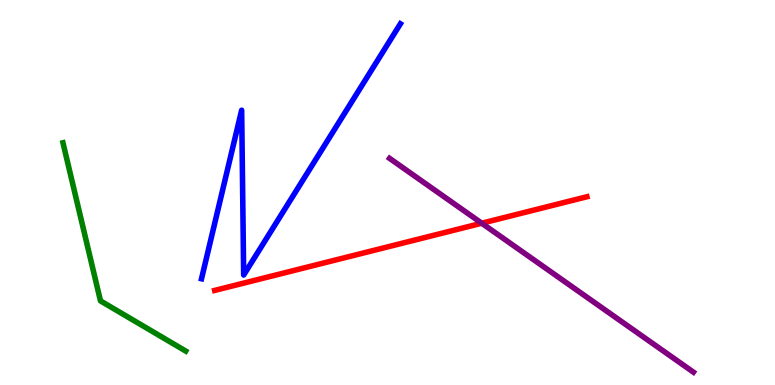[{'lines': ['blue', 'red'], 'intersections': []}, {'lines': ['green', 'red'], 'intersections': []}, {'lines': ['purple', 'red'], 'intersections': [{'x': 6.22, 'y': 4.2}]}, {'lines': ['blue', 'green'], 'intersections': []}, {'lines': ['blue', 'purple'], 'intersections': []}, {'lines': ['green', 'purple'], 'intersections': []}]